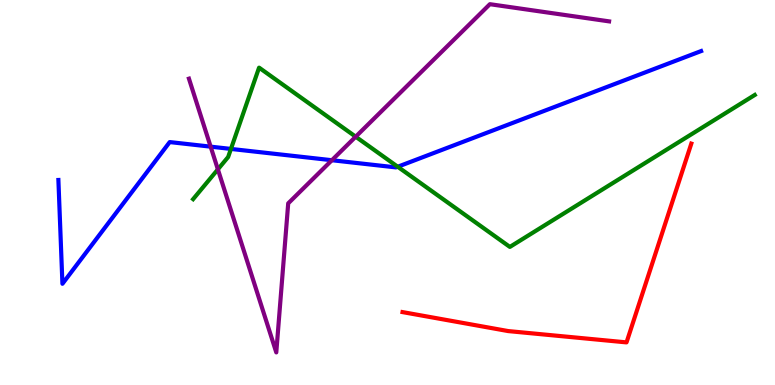[{'lines': ['blue', 'red'], 'intersections': []}, {'lines': ['green', 'red'], 'intersections': []}, {'lines': ['purple', 'red'], 'intersections': []}, {'lines': ['blue', 'green'], 'intersections': [{'x': 2.98, 'y': 6.13}, {'x': 5.13, 'y': 5.67}]}, {'lines': ['blue', 'purple'], 'intersections': [{'x': 2.72, 'y': 6.19}, {'x': 4.28, 'y': 5.84}]}, {'lines': ['green', 'purple'], 'intersections': [{'x': 2.81, 'y': 5.6}, {'x': 4.59, 'y': 6.45}]}]